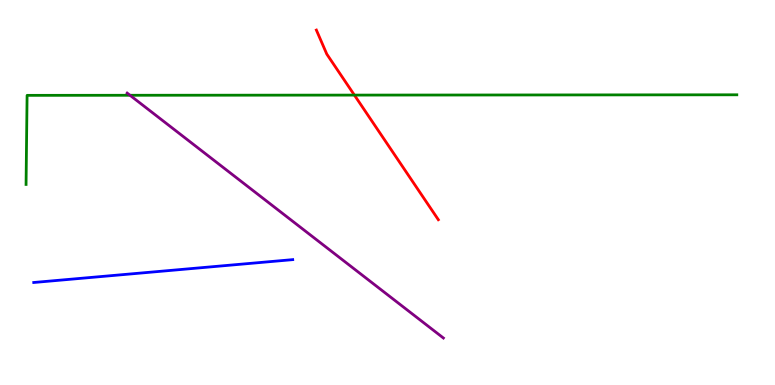[{'lines': ['blue', 'red'], 'intersections': []}, {'lines': ['green', 'red'], 'intersections': [{'x': 4.57, 'y': 7.53}]}, {'lines': ['purple', 'red'], 'intersections': []}, {'lines': ['blue', 'green'], 'intersections': []}, {'lines': ['blue', 'purple'], 'intersections': []}, {'lines': ['green', 'purple'], 'intersections': [{'x': 1.68, 'y': 7.53}]}]